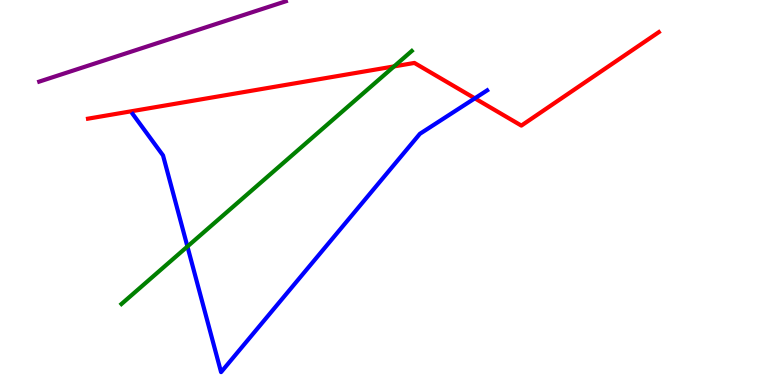[{'lines': ['blue', 'red'], 'intersections': [{'x': 6.13, 'y': 7.45}]}, {'lines': ['green', 'red'], 'intersections': [{'x': 5.08, 'y': 8.28}]}, {'lines': ['purple', 'red'], 'intersections': []}, {'lines': ['blue', 'green'], 'intersections': [{'x': 2.42, 'y': 3.6}]}, {'lines': ['blue', 'purple'], 'intersections': []}, {'lines': ['green', 'purple'], 'intersections': []}]